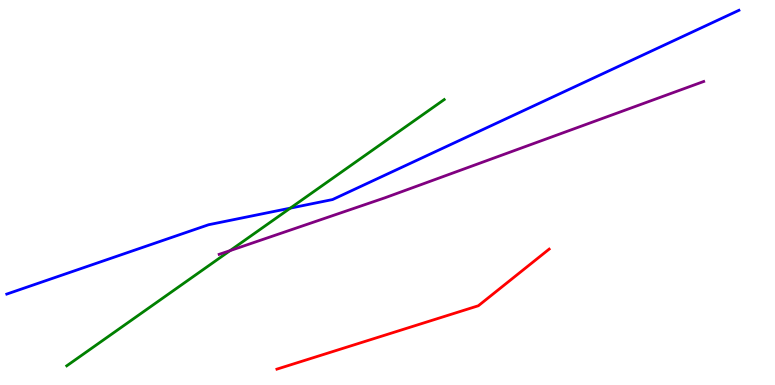[{'lines': ['blue', 'red'], 'intersections': []}, {'lines': ['green', 'red'], 'intersections': []}, {'lines': ['purple', 'red'], 'intersections': []}, {'lines': ['blue', 'green'], 'intersections': [{'x': 3.75, 'y': 4.59}]}, {'lines': ['blue', 'purple'], 'intersections': []}, {'lines': ['green', 'purple'], 'intersections': [{'x': 2.97, 'y': 3.49}]}]